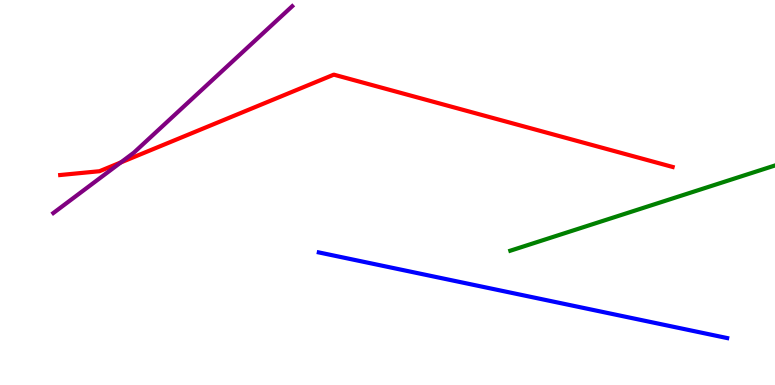[{'lines': ['blue', 'red'], 'intersections': []}, {'lines': ['green', 'red'], 'intersections': []}, {'lines': ['purple', 'red'], 'intersections': [{'x': 1.56, 'y': 5.78}]}, {'lines': ['blue', 'green'], 'intersections': []}, {'lines': ['blue', 'purple'], 'intersections': []}, {'lines': ['green', 'purple'], 'intersections': []}]